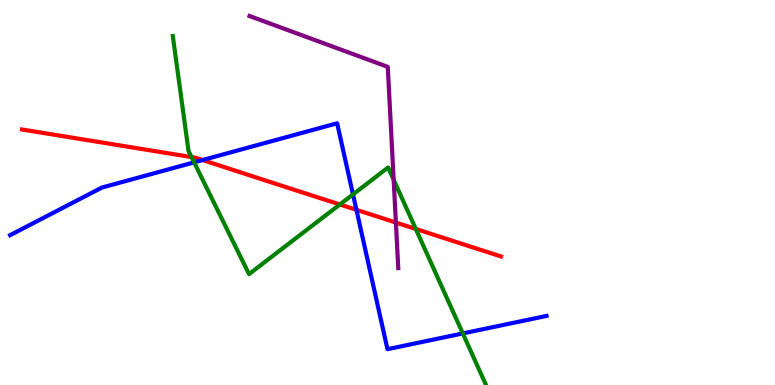[{'lines': ['blue', 'red'], 'intersections': [{'x': 2.61, 'y': 5.84}, {'x': 4.6, 'y': 4.55}]}, {'lines': ['green', 'red'], 'intersections': [{'x': 2.47, 'y': 5.92}, {'x': 4.39, 'y': 4.69}, {'x': 5.37, 'y': 4.05}]}, {'lines': ['purple', 'red'], 'intersections': [{'x': 5.11, 'y': 4.22}]}, {'lines': ['blue', 'green'], 'intersections': [{'x': 2.5, 'y': 5.78}, {'x': 4.55, 'y': 4.95}, {'x': 5.97, 'y': 1.34}]}, {'lines': ['blue', 'purple'], 'intersections': []}, {'lines': ['green', 'purple'], 'intersections': [{'x': 5.08, 'y': 5.33}]}]